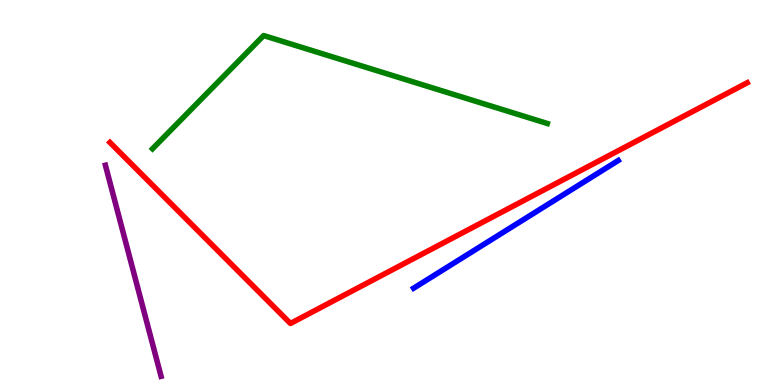[{'lines': ['blue', 'red'], 'intersections': []}, {'lines': ['green', 'red'], 'intersections': []}, {'lines': ['purple', 'red'], 'intersections': []}, {'lines': ['blue', 'green'], 'intersections': []}, {'lines': ['blue', 'purple'], 'intersections': []}, {'lines': ['green', 'purple'], 'intersections': []}]